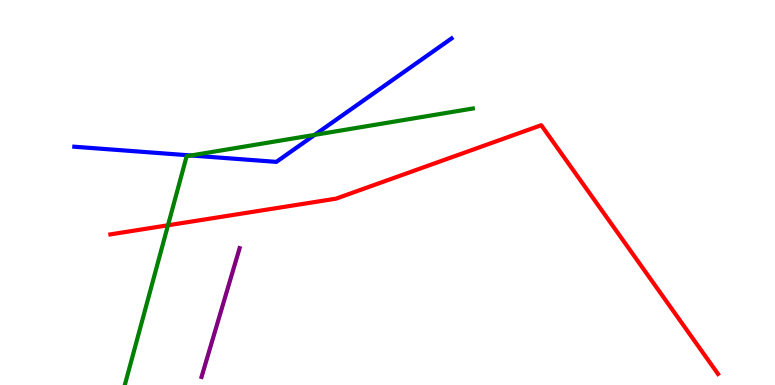[{'lines': ['blue', 'red'], 'intersections': []}, {'lines': ['green', 'red'], 'intersections': [{'x': 2.17, 'y': 4.15}]}, {'lines': ['purple', 'red'], 'intersections': []}, {'lines': ['blue', 'green'], 'intersections': [{'x': 2.47, 'y': 5.96}, {'x': 4.06, 'y': 6.5}]}, {'lines': ['blue', 'purple'], 'intersections': []}, {'lines': ['green', 'purple'], 'intersections': []}]